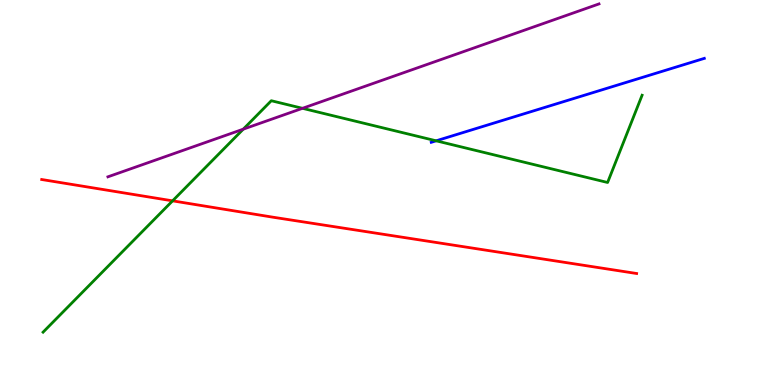[{'lines': ['blue', 'red'], 'intersections': []}, {'lines': ['green', 'red'], 'intersections': [{'x': 2.23, 'y': 4.78}]}, {'lines': ['purple', 'red'], 'intersections': []}, {'lines': ['blue', 'green'], 'intersections': [{'x': 5.63, 'y': 6.34}]}, {'lines': ['blue', 'purple'], 'intersections': []}, {'lines': ['green', 'purple'], 'intersections': [{'x': 3.14, 'y': 6.64}, {'x': 3.9, 'y': 7.19}]}]